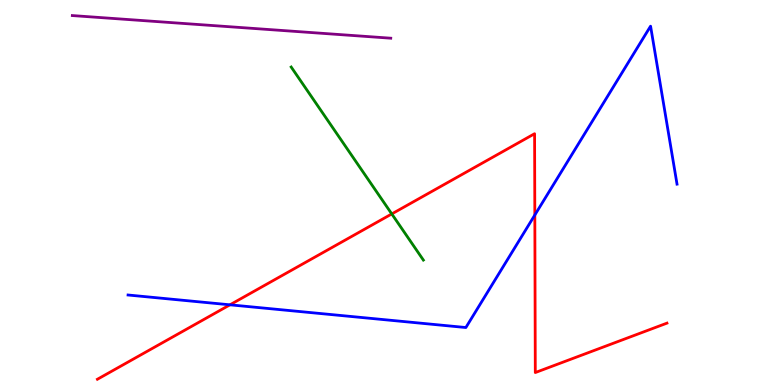[{'lines': ['blue', 'red'], 'intersections': [{'x': 2.97, 'y': 2.08}, {'x': 6.9, 'y': 4.42}]}, {'lines': ['green', 'red'], 'intersections': [{'x': 5.06, 'y': 4.44}]}, {'lines': ['purple', 'red'], 'intersections': []}, {'lines': ['blue', 'green'], 'intersections': []}, {'lines': ['blue', 'purple'], 'intersections': []}, {'lines': ['green', 'purple'], 'intersections': []}]